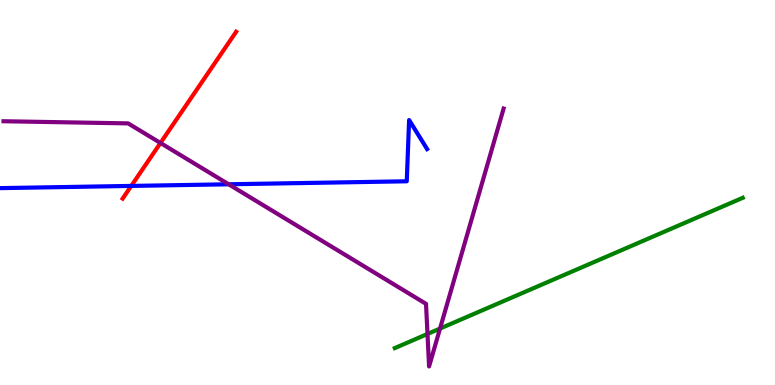[{'lines': ['blue', 'red'], 'intersections': [{'x': 1.69, 'y': 5.17}]}, {'lines': ['green', 'red'], 'intersections': []}, {'lines': ['purple', 'red'], 'intersections': [{'x': 2.07, 'y': 6.29}]}, {'lines': ['blue', 'green'], 'intersections': []}, {'lines': ['blue', 'purple'], 'intersections': [{'x': 2.95, 'y': 5.21}]}, {'lines': ['green', 'purple'], 'intersections': [{'x': 5.52, 'y': 1.33}, {'x': 5.68, 'y': 1.47}]}]